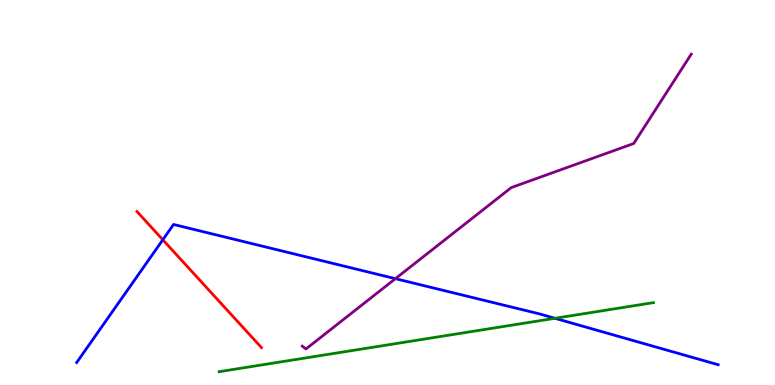[{'lines': ['blue', 'red'], 'intersections': [{'x': 2.1, 'y': 3.77}]}, {'lines': ['green', 'red'], 'intersections': []}, {'lines': ['purple', 'red'], 'intersections': []}, {'lines': ['blue', 'green'], 'intersections': [{'x': 7.16, 'y': 1.73}]}, {'lines': ['blue', 'purple'], 'intersections': [{'x': 5.1, 'y': 2.76}]}, {'lines': ['green', 'purple'], 'intersections': []}]